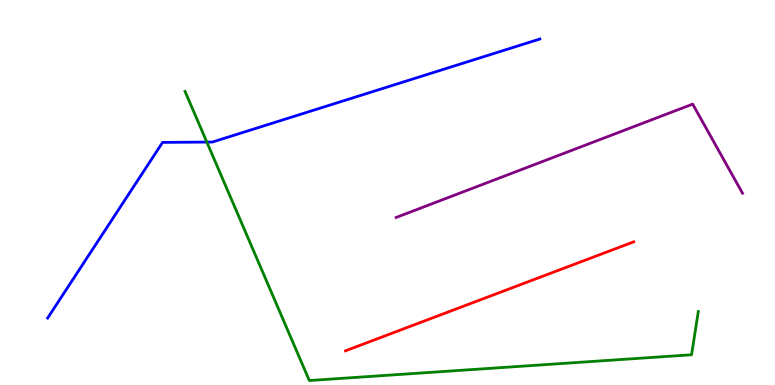[{'lines': ['blue', 'red'], 'intersections': []}, {'lines': ['green', 'red'], 'intersections': []}, {'lines': ['purple', 'red'], 'intersections': []}, {'lines': ['blue', 'green'], 'intersections': [{'x': 2.67, 'y': 6.31}]}, {'lines': ['blue', 'purple'], 'intersections': []}, {'lines': ['green', 'purple'], 'intersections': []}]